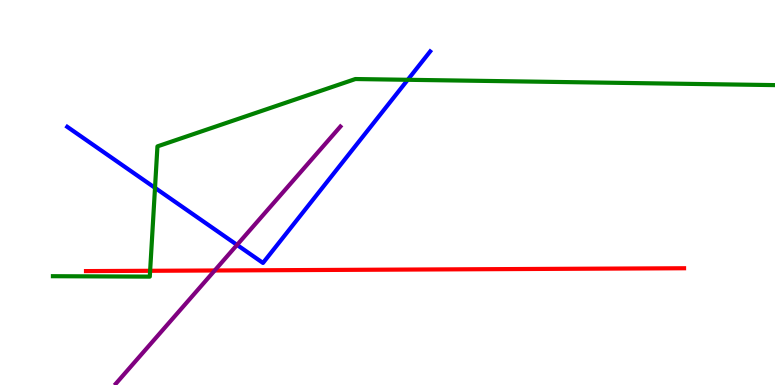[{'lines': ['blue', 'red'], 'intersections': []}, {'lines': ['green', 'red'], 'intersections': [{'x': 1.94, 'y': 2.97}]}, {'lines': ['purple', 'red'], 'intersections': [{'x': 2.77, 'y': 2.97}]}, {'lines': ['blue', 'green'], 'intersections': [{'x': 2.0, 'y': 5.12}, {'x': 5.26, 'y': 7.93}]}, {'lines': ['blue', 'purple'], 'intersections': [{'x': 3.06, 'y': 3.64}]}, {'lines': ['green', 'purple'], 'intersections': []}]